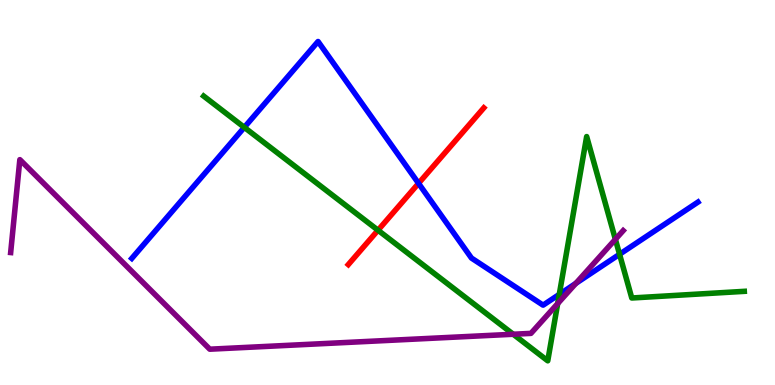[{'lines': ['blue', 'red'], 'intersections': [{'x': 5.4, 'y': 5.24}]}, {'lines': ['green', 'red'], 'intersections': [{'x': 4.88, 'y': 4.02}]}, {'lines': ['purple', 'red'], 'intersections': []}, {'lines': ['blue', 'green'], 'intersections': [{'x': 3.15, 'y': 6.69}, {'x': 7.22, 'y': 2.35}, {'x': 7.99, 'y': 3.4}]}, {'lines': ['blue', 'purple'], 'intersections': [{'x': 7.43, 'y': 2.64}]}, {'lines': ['green', 'purple'], 'intersections': [{'x': 6.62, 'y': 1.32}, {'x': 7.2, 'y': 2.12}, {'x': 7.94, 'y': 3.78}]}]